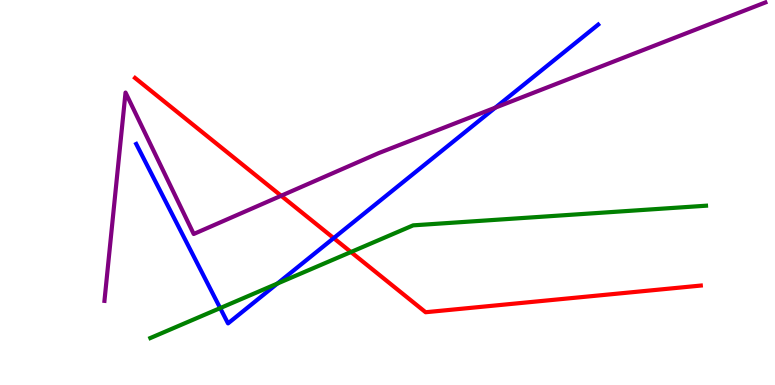[{'lines': ['blue', 'red'], 'intersections': [{'x': 4.31, 'y': 3.82}]}, {'lines': ['green', 'red'], 'intersections': [{'x': 4.53, 'y': 3.45}]}, {'lines': ['purple', 'red'], 'intersections': [{'x': 3.63, 'y': 4.92}]}, {'lines': ['blue', 'green'], 'intersections': [{'x': 2.84, 'y': 2.0}, {'x': 3.58, 'y': 2.63}]}, {'lines': ['blue', 'purple'], 'intersections': [{'x': 6.39, 'y': 7.2}]}, {'lines': ['green', 'purple'], 'intersections': []}]